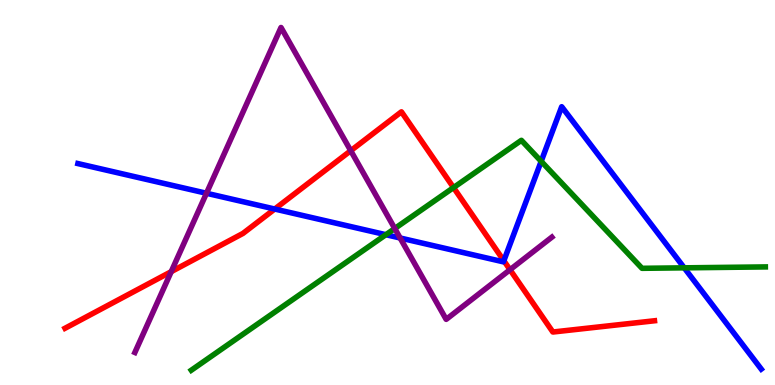[{'lines': ['blue', 'red'], 'intersections': [{'x': 3.54, 'y': 4.57}, {'x': 6.5, 'y': 3.23}]}, {'lines': ['green', 'red'], 'intersections': [{'x': 5.85, 'y': 5.13}]}, {'lines': ['purple', 'red'], 'intersections': [{'x': 2.21, 'y': 2.94}, {'x': 4.53, 'y': 6.09}, {'x': 6.58, 'y': 2.99}]}, {'lines': ['blue', 'green'], 'intersections': [{'x': 4.98, 'y': 3.9}, {'x': 6.98, 'y': 5.81}, {'x': 8.83, 'y': 3.04}]}, {'lines': ['blue', 'purple'], 'intersections': [{'x': 2.66, 'y': 4.98}, {'x': 5.16, 'y': 3.82}]}, {'lines': ['green', 'purple'], 'intersections': [{'x': 5.09, 'y': 4.06}]}]